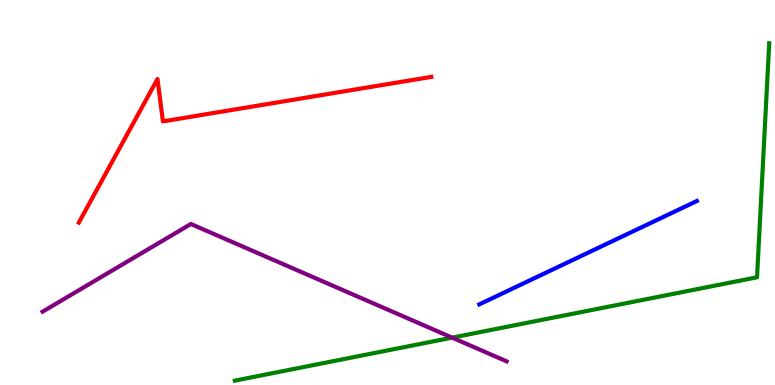[{'lines': ['blue', 'red'], 'intersections': []}, {'lines': ['green', 'red'], 'intersections': []}, {'lines': ['purple', 'red'], 'intersections': []}, {'lines': ['blue', 'green'], 'intersections': []}, {'lines': ['blue', 'purple'], 'intersections': []}, {'lines': ['green', 'purple'], 'intersections': [{'x': 5.83, 'y': 1.23}]}]